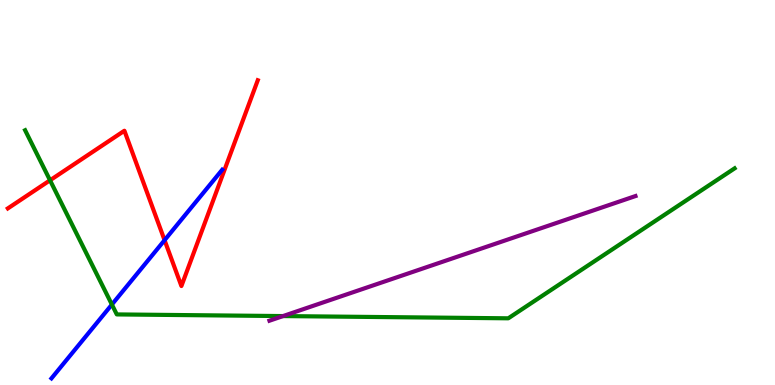[{'lines': ['blue', 'red'], 'intersections': [{'x': 2.12, 'y': 3.76}]}, {'lines': ['green', 'red'], 'intersections': [{'x': 0.646, 'y': 5.32}]}, {'lines': ['purple', 'red'], 'intersections': []}, {'lines': ['blue', 'green'], 'intersections': [{'x': 1.44, 'y': 2.09}]}, {'lines': ['blue', 'purple'], 'intersections': []}, {'lines': ['green', 'purple'], 'intersections': [{'x': 3.65, 'y': 1.79}]}]